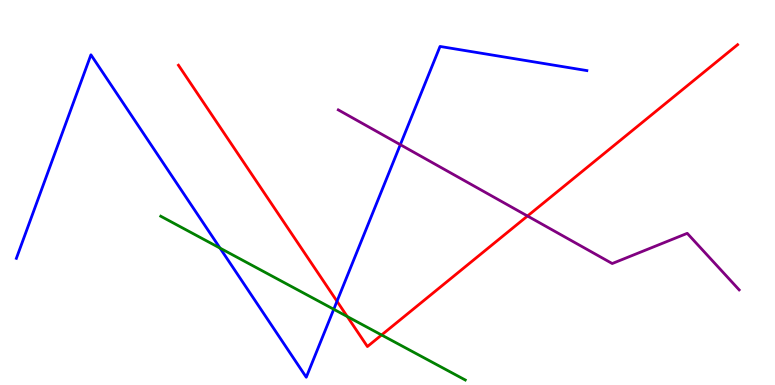[{'lines': ['blue', 'red'], 'intersections': [{'x': 4.35, 'y': 2.18}]}, {'lines': ['green', 'red'], 'intersections': [{'x': 4.48, 'y': 1.78}, {'x': 4.92, 'y': 1.3}]}, {'lines': ['purple', 'red'], 'intersections': [{'x': 6.81, 'y': 4.39}]}, {'lines': ['blue', 'green'], 'intersections': [{'x': 2.84, 'y': 3.56}, {'x': 4.31, 'y': 1.97}]}, {'lines': ['blue', 'purple'], 'intersections': [{'x': 5.17, 'y': 6.24}]}, {'lines': ['green', 'purple'], 'intersections': []}]